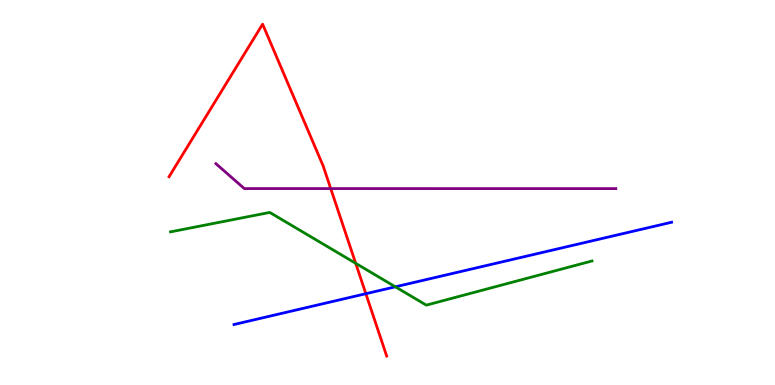[{'lines': ['blue', 'red'], 'intersections': [{'x': 4.72, 'y': 2.37}]}, {'lines': ['green', 'red'], 'intersections': [{'x': 4.59, 'y': 3.16}]}, {'lines': ['purple', 'red'], 'intersections': [{'x': 4.27, 'y': 5.1}]}, {'lines': ['blue', 'green'], 'intersections': [{'x': 5.1, 'y': 2.55}]}, {'lines': ['blue', 'purple'], 'intersections': []}, {'lines': ['green', 'purple'], 'intersections': []}]